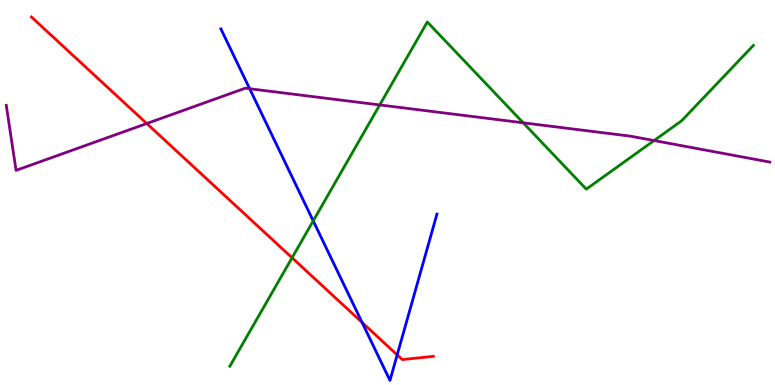[{'lines': ['blue', 'red'], 'intersections': [{'x': 4.67, 'y': 1.62}, {'x': 5.12, 'y': 0.782}]}, {'lines': ['green', 'red'], 'intersections': [{'x': 3.77, 'y': 3.3}]}, {'lines': ['purple', 'red'], 'intersections': [{'x': 1.89, 'y': 6.79}]}, {'lines': ['blue', 'green'], 'intersections': [{'x': 4.04, 'y': 4.26}]}, {'lines': ['blue', 'purple'], 'intersections': [{'x': 3.22, 'y': 7.7}]}, {'lines': ['green', 'purple'], 'intersections': [{'x': 4.9, 'y': 7.27}, {'x': 6.75, 'y': 6.81}, {'x': 8.44, 'y': 6.35}]}]